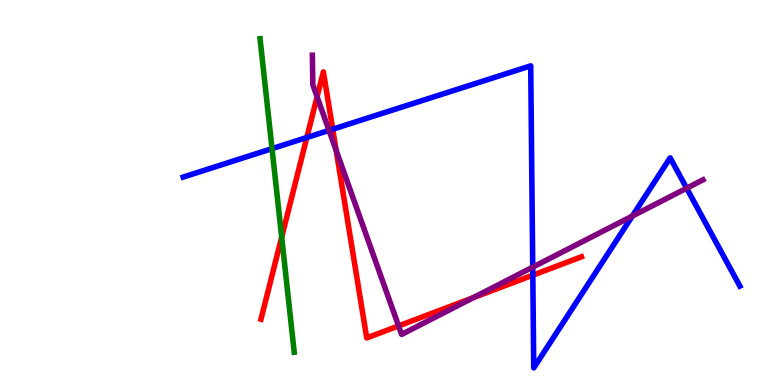[{'lines': ['blue', 'red'], 'intersections': [{'x': 3.96, 'y': 6.43}, {'x': 4.29, 'y': 6.64}, {'x': 6.88, 'y': 2.85}]}, {'lines': ['green', 'red'], 'intersections': [{'x': 3.63, 'y': 3.84}]}, {'lines': ['purple', 'red'], 'intersections': [{'x': 4.09, 'y': 7.49}, {'x': 4.34, 'y': 6.09}, {'x': 5.14, 'y': 1.53}, {'x': 6.11, 'y': 2.27}]}, {'lines': ['blue', 'green'], 'intersections': [{'x': 3.51, 'y': 6.14}]}, {'lines': ['blue', 'purple'], 'intersections': [{'x': 4.25, 'y': 6.61}, {'x': 6.87, 'y': 3.06}, {'x': 8.16, 'y': 4.39}, {'x': 8.86, 'y': 5.11}]}, {'lines': ['green', 'purple'], 'intersections': []}]